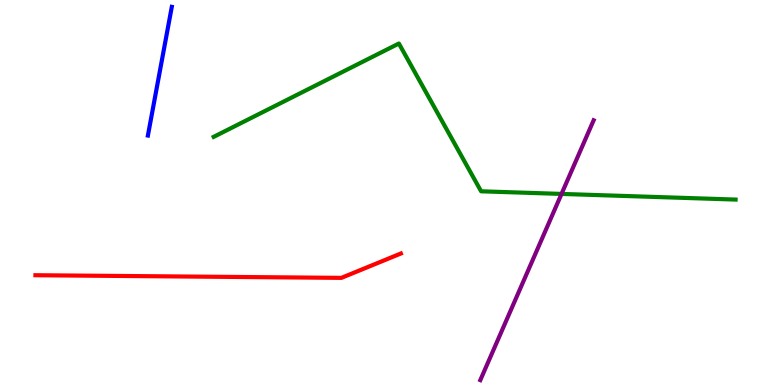[{'lines': ['blue', 'red'], 'intersections': []}, {'lines': ['green', 'red'], 'intersections': []}, {'lines': ['purple', 'red'], 'intersections': []}, {'lines': ['blue', 'green'], 'intersections': []}, {'lines': ['blue', 'purple'], 'intersections': []}, {'lines': ['green', 'purple'], 'intersections': [{'x': 7.25, 'y': 4.96}]}]